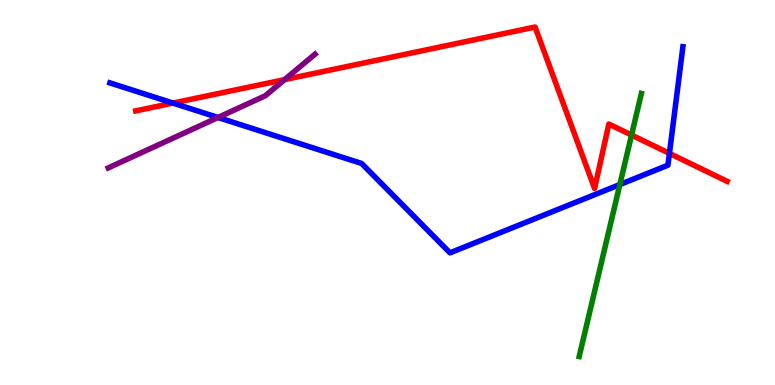[{'lines': ['blue', 'red'], 'intersections': [{'x': 2.23, 'y': 7.32}, {'x': 8.64, 'y': 6.02}]}, {'lines': ['green', 'red'], 'intersections': [{'x': 8.15, 'y': 6.49}]}, {'lines': ['purple', 'red'], 'intersections': [{'x': 3.67, 'y': 7.93}]}, {'lines': ['blue', 'green'], 'intersections': [{'x': 8.0, 'y': 5.21}]}, {'lines': ['blue', 'purple'], 'intersections': [{'x': 2.81, 'y': 6.95}]}, {'lines': ['green', 'purple'], 'intersections': []}]